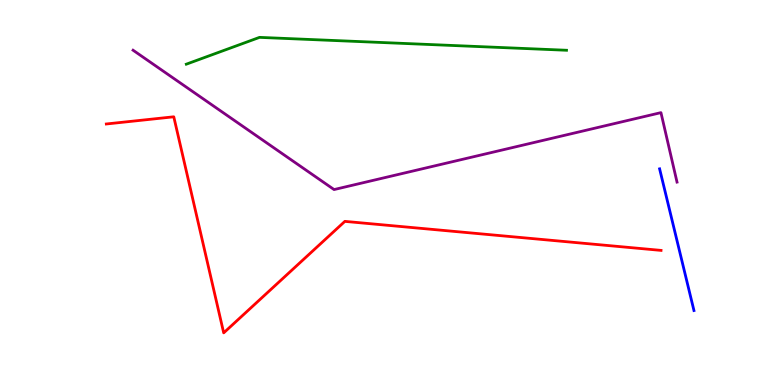[{'lines': ['blue', 'red'], 'intersections': []}, {'lines': ['green', 'red'], 'intersections': []}, {'lines': ['purple', 'red'], 'intersections': []}, {'lines': ['blue', 'green'], 'intersections': []}, {'lines': ['blue', 'purple'], 'intersections': []}, {'lines': ['green', 'purple'], 'intersections': []}]